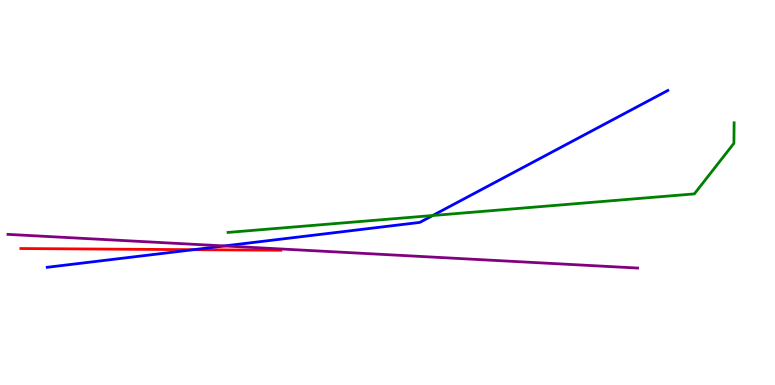[{'lines': ['blue', 'red'], 'intersections': [{'x': 2.5, 'y': 3.51}]}, {'lines': ['green', 'red'], 'intersections': []}, {'lines': ['purple', 'red'], 'intersections': []}, {'lines': ['blue', 'green'], 'intersections': [{'x': 5.58, 'y': 4.4}]}, {'lines': ['blue', 'purple'], 'intersections': [{'x': 2.9, 'y': 3.61}]}, {'lines': ['green', 'purple'], 'intersections': []}]